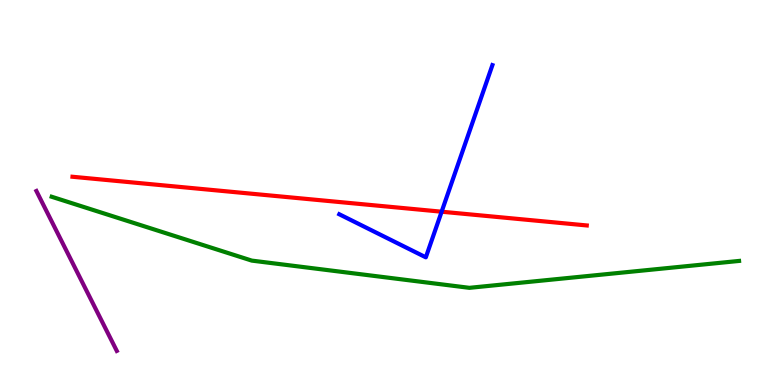[{'lines': ['blue', 'red'], 'intersections': [{'x': 5.7, 'y': 4.5}]}, {'lines': ['green', 'red'], 'intersections': []}, {'lines': ['purple', 'red'], 'intersections': []}, {'lines': ['blue', 'green'], 'intersections': []}, {'lines': ['blue', 'purple'], 'intersections': []}, {'lines': ['green', 'purple'], 'intersections': []}]